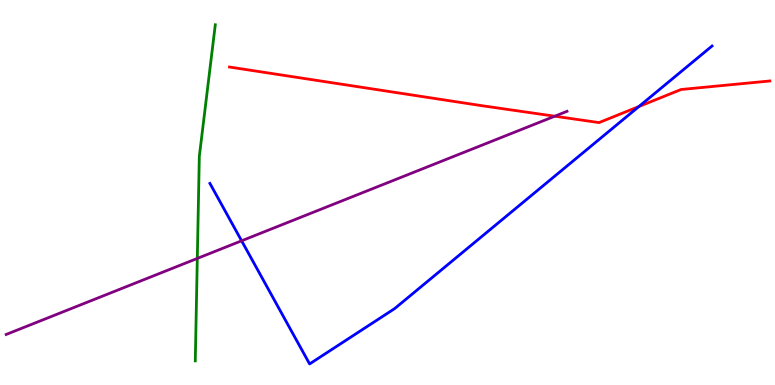[{'lines': ['blue', 'red'], 'intersections': [{'x': 8.24, 'y': 7.23}]}, {'lines': ['green', 'red'], 'intersections': []}, {'lines': ['purple', 'red'], 'intersections': [{'x': 7.16, 'y': 6.98}]}, {'lines': ['blue', 'green'], 'intersections': []}, {'lines': ['blue', 'purple'], 'intersections': [{'x': 3.12, 'y': 3.75}]}, {'lines': ['green', 'purple'], 'intersections': [{'x': 2.55, 'y': 3.29}]}]